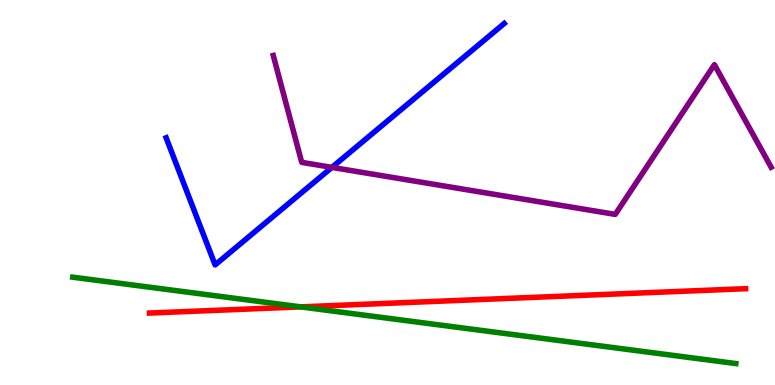[{'lines': ['blue', 'red'], 'intersections': []}, {'lines': ['green', 'red'], 'intersections': [{'x': 3.88, 'y': 2.03}]}, {'lines': ['purple', 'red'], 'intersections': []}, {'lines': ['blue', 'green'], 'intersections': []}, {'lines': ['blue', 'purple'], 'intersections': [{'x': 4.28, 'y': 5.65}]}, {'lines': ['green', 'purple'], 'intersections': []}]